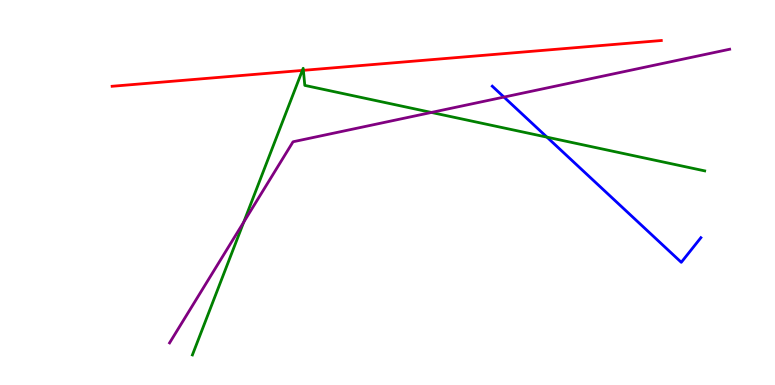[{'lines': ['blue', 'red'], 'intersections': []}, {'lines': ['green', 'red'], 'intersections': [{'x': 3.9, 'y': 8.17}, {'x': 3.91, 'y': 8.17}]}, {'lines': ['purple', 'red'], 'intersections': []}, {'lines': ['blue', 'green'], 'intersections': [{'x': 7.06, 'y': 6.44}]}, {'lines': ['blue', 'purple'], 'intersections': [{'x': 6.5, 'y': 7.48}]}, {'lines': ['green', 'purple'], 'intersections': [{'x': 3.15, 'y': 4.23}, {'x': 5.57, 'y': 7.08}]}]